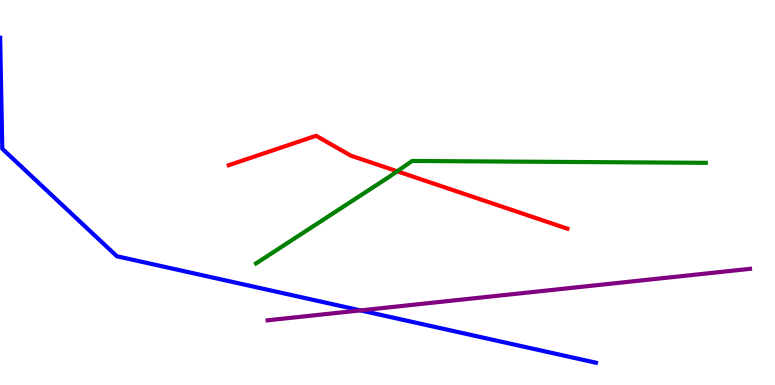[{'lines': ['blue', 'red'], 'intersections': []}, {'lines': ['green', 'red'], 'intersections': [{'x': 5.13, 'y': 5.55}]}, {'lines': ['purple', 'red'], 'intersections': []}, {'lines': ['blue', 'green'], 'intersections': []}, {'lines': ['blue', 'purple'], 'intersections': [{'x': 4.65, 'y': 1.94}]}, {'lines': ['green', 'purple'], 'intersections': []}]